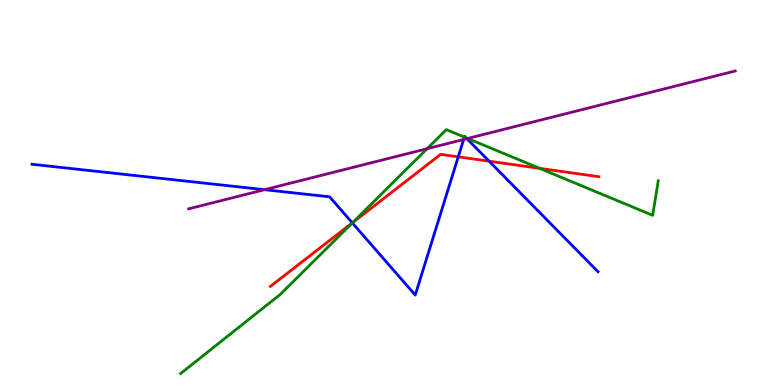[{'lines': ['blue', 'red'], 'intersections': [{'x': 4.55, 'y': 4.21}, {'x': 5.91, 'y': 5.93}, {'x': 6.31, 'y': 5.81}]}, {'lines': ['green', 'red'], 'intersections': [{'x': 4.55, 'y': 4.22}, {'x': 6.96, 'y': 5.63}]}, {'lines': ['purple', 'red'], 'intersections': []}, {'lines': ['blue', 'green'], 'intersections': [{'x': 4.55, 'y': 4.21}, {'x': 5.99, 'y': 6.44}, {'x': 6.01, 'y': 6.42}]}, {'lines': ['blue', 'purple'], 'intersections': [{'x': 3.41, 'y': 5.07}, {'x': 5.98, 'y': 6.38}, {'x': 6.02, 'y': 6.4}]}, {'lines': ['green', 'purple'], 'intersections': [{'x': 5.51, 'y': 6.14}, {'x': 6.03, 'y': 6.4}]}]